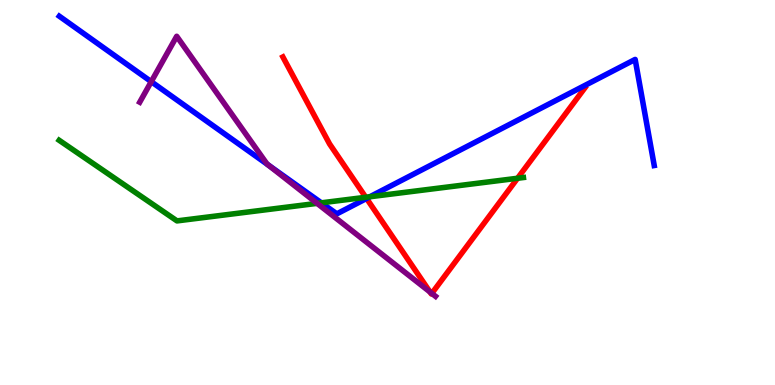[{'lines': ['blue', 'red'], 'intersections': [{'x': 4.73, 'y': 4.85}]}, {'lines': ['green', 'red'], 'intersections': [{'x': 4.72, 'y': 4.88}, {'x': 6.68, 'y': 5.37}]}, {'lines': ['purple', 'red'], 'intersections': [{'x': 5.55, 'y': 2.42}, {'x': 5.57, 'y': 2.38}]}, {'lines': ['blue', 'green'], 'intersections': [{'x': 4.15, 'y': 4.73}, {'x': 4.77, 'y': 4.89}]}, {'lines': ['blue', 'purple'], 'intersections': [{'x': 1.95, 'y': 7.88}, {'x': 3.46, 'y': 5.72}]}, {'lines': ['green', 'purple'], 'intersections': [{'x': 4.09, 'y': 4.72}]}]